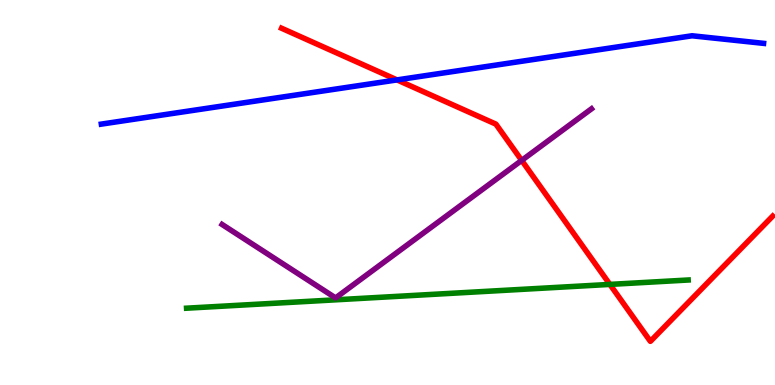[{'lines': ['blue', 'red'], 'intersections': [{'x': 5.12, 'y': 7.92}]}, {'lines': ['green', 'red'], 'intersections': [{'x': 7.87, 'y': 2.61}]}, {'lines': ['purple', 'red'], 'intersections': [{'x': 6.73, 'y': 5.83}]}, {'lines': ['blue', 'green'], 'intersections': []}, {'lines': ['blue', 'purple'], 'intersections': []}, {'lines': ['green', 'purple'], 'intersections': []}]